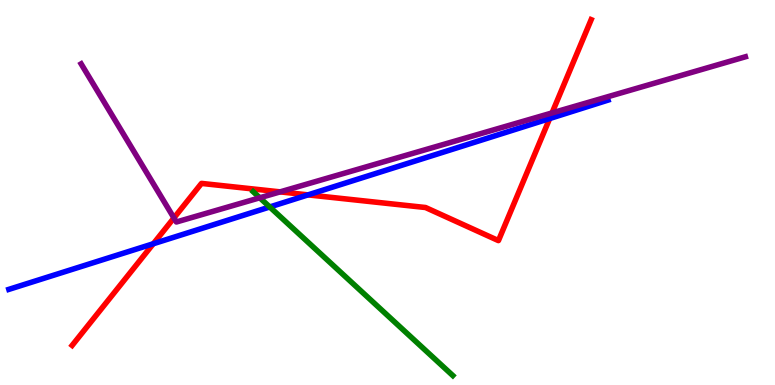[{'lines': ['blue', 'red'], 'intersections': [{'x': 1.98, 'y': 3.67}, {'x': 3.97, 'y': 4.94}, {'x': 7.09, 'y': 6.92}]}, {'lines': ['green', 'red'], 'intersections': []}, {'lines': ['purple', 'red'], 'intersections': [{'x': 2.24, 'y': 4.34}, {'x': 3.61, 'y': 5.02}, {'x': 7.12, 'y': 7.07}]}, {'lines': ['blue', 'green'], 'intersections': [{'x': 3.48, 'y': 4.62}]}, {'lines': ['blue', 'purple'], 'intersections': []}, {'lines': ['green', 'purple'], 'intersections': [{'x': 3.35, 'y': 4.86}]}]